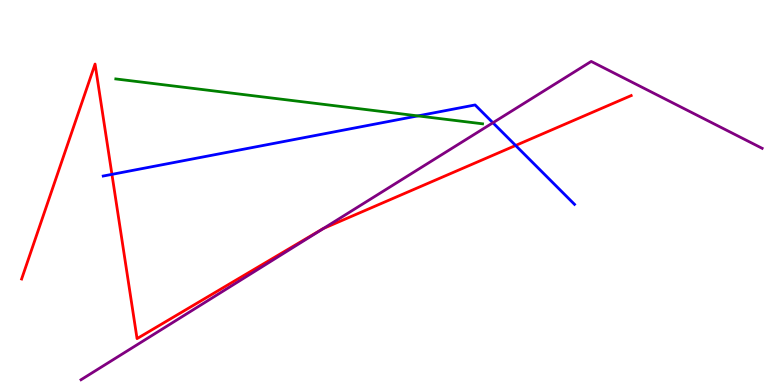[{'lines': ['blue', 'red'], 'intersections': [{'x': 1.44, 'y': 5.47}, {'x': 6.65, 'y': 6.22}]}, {'lines': ['green', 'red'], 'intersections': []}, {'lines': ['purple', 'red'], 'intersections': [{'x': 4.18, 'y': 4.07}]}, {'lines': ['blue', 'green'], 'intersections': [{'x': 5.39, 'y': 6.99}]}, {'lines': ['blue', 'purple'], 'intersections': [{'x': 6.36, 'y': 6.81}]}, {'lines': ['green', 'purple'], 'intersections': []}]